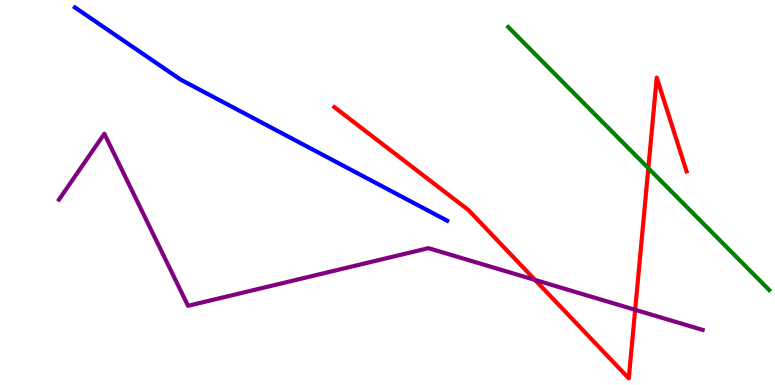[{'lines': ['blue', 'red'], 'intersections': []}, {'lines': ['green', 'red'], 'intersections': [{'x': 8.37, 'y': 5.63}]}, {'lines': ['purple', 'red'], 'intersections': [{'x': 6.9, 'y': 2.73}, {'x': 8.2, 'y': 1.95}]}, {'lines': ['blue', 'green'], 'intersections': []}, {'lines': ['blue', 'purple'], 'intersections': []}, {'lines': ['green', 'purple'], 'intersections': []}]